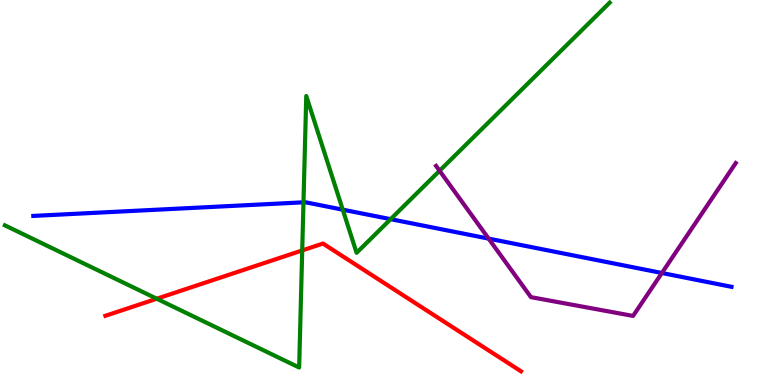[{'lines': ['blue', 'red'], 'intersections': []}, {'lines': ['green', 'red'], 'intersections': [{'x': 2.02, 'y': 2.24}, {'x': 3.9, 'y': 3.5}]}, {'lines': ['purple', 'red'], 'intersections': []}, {'lines': ['blue', 'green'], 'intersections': [{'x': 3.92, 'y': 4.74}, {'x': 4.42, 'y': 4.55}, {'x': 5.04, 'y': 4.31}]}, {'lines': ['blue', 'purple'], 'intersections': [{'x': 6.3, 'y': 3.8}, {'x': 8.54, 'y': 2.91}]}, {'lines': ['green', 'purple'], 'intersections': [{'x': 5.67, 'y': 5.56}]}]